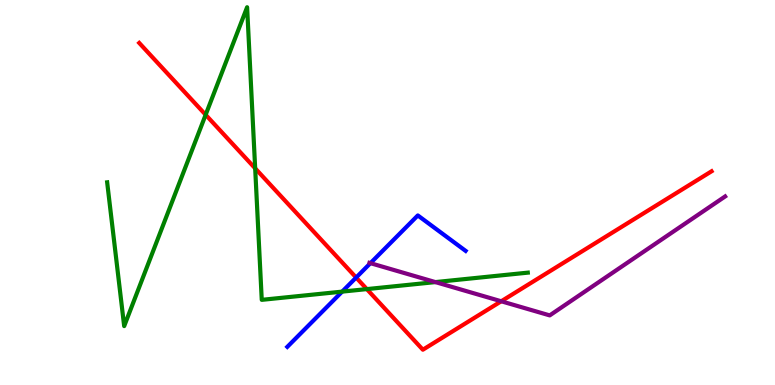[{'lines': ['blue', 'red'], 'intersections': [{'x': 4.6, 'y': 2.79}]}, {'lines': ['green', 'red'], 'intersections': [{'x': 2.65, 'y': 7.02}, {'x': 3.29, 'y': 5.63}, {'x': 4.73, 'y': 2.49}]}, {'lines': ['purple', 'red'], 'intersections': [{'x': 6.47, 'y': 2.17}]}, {'lines': ['blue', 'green'], 'intersections': [{'x': 4.41, 'y': 2.43}]}, {'lines': ['blue', 'purple'], 'intersections': [{'x': 4.78, 'y': 3.16}]}, {'lines': ['green', 'purple'], 'intersections': [{'x': 5.62, 'y': 2.67}]}]